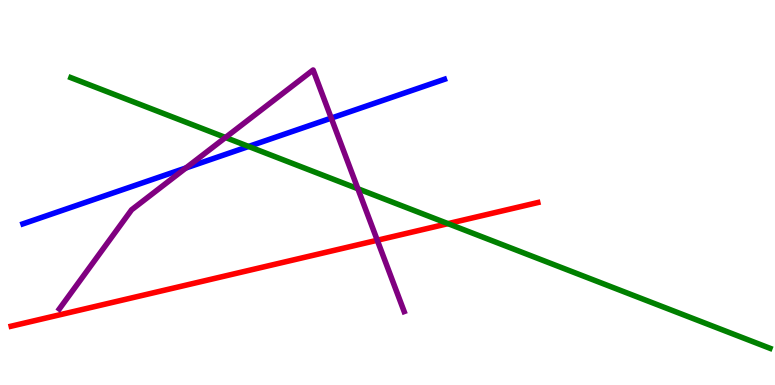[{'lines': ['blue', 'red'], 'intersections': []}, {'lines': ['green', 'red'], 'intersections': [{'x': 5.78, 'y': 4.19}]}, {'lines': ['purple', 'red'], 'intersections': [{'x': 4.87, 'y': 3.76}]}, {'lines': ['blue', 'green'], 'intersections': [{'x': 3.21, 'y': 6.2}]}, {'lines': ['blue', 'purple'], 'intersections': [{'x': 2.4, 'y': 5.64}, {'x': 4.27, 'y': 6.93}]}, {'lines': ['green', 'purple'], 'intersections': [{'x': 2.91, 'y': 6.43}, {'x': 4.62, 'y': 5.1}]}]